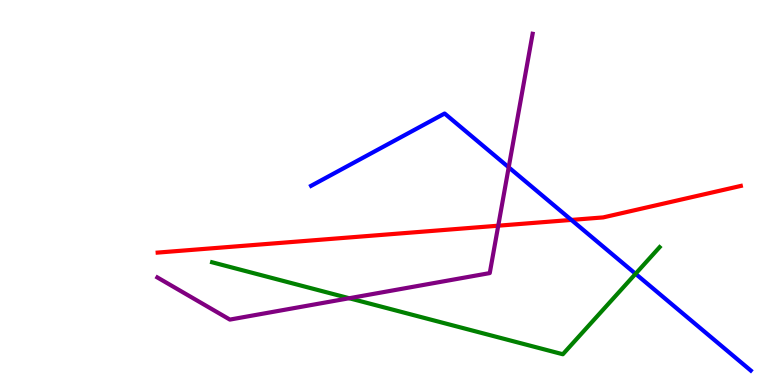[{'lines': ['blue', 'red'], 'intersections': [{'x': 7.37, 'y': 4.29}]}, {'lines': ['green', 'red'], 'intersections': []}, {'lines': ['purple', 'red'], 'intersections': [{'x': 6.43, 'y': 4.14}]}, {'lines': ['blue', 'green'], 'intersections': [{'x': 8.2, 'y': 2.89}]}, {'lines': ['blue', 'purple'], 'intersections': [{'x': 6.56, 'y': 5.65}]}, {'lines': ['green', 'purple'], 'intersections': [{'x': 4.51, 'y': 2.25}]}]